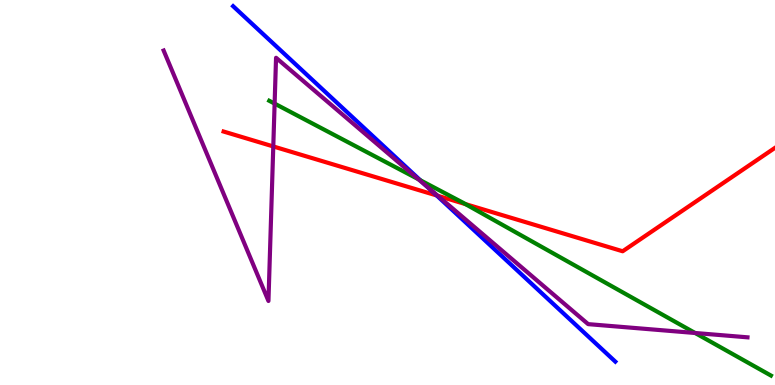[{'lines': ['blue', 'red'], 'intersections': [{'x': 5.63, 'y': 4.92}]}, {'lines': ['green', 'red'], 'intersections': [{'x': 6.01, 'y': 4.7}]}, {'lines': ['purple', 'red'], 'intersections': [{'x': 3.53, 'y': 6.2}, {'x': 5.65, 'y': 4.91}]}, {'lines': ['blue', 'green'], 'intersections': [{'x': 5.42, 'y': 5.32}]}, {'lines': ['blue', 'purple'], 'intersections': [{'x': 5.53, 'y': 5.12}]}, {'lines': ['green', 'purple'], 'intersections': [{'x': 3.54, 'y': 7.31}, {'x': 5.4, 'y': 5.35}, {'x': 8.97, 'y': 1.35}]}]